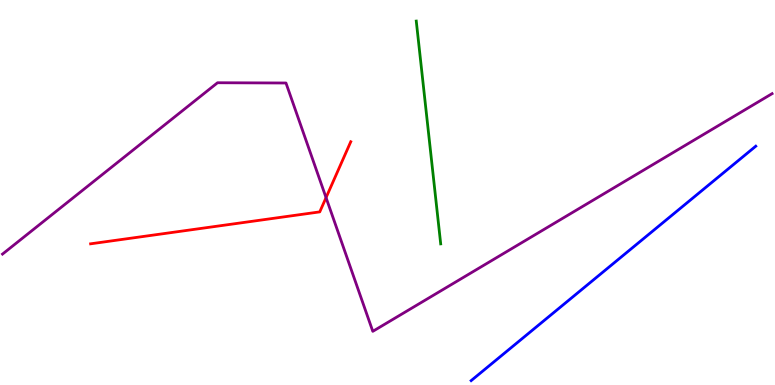[{'lines': ['blue', 'red'], 'intersections': []}, {'lines': ['green', 'red'], 'intersections': []}, {'lines': ['purple', 'red'], 'intersections': [{'x': 4.21, 'y': 4.87}]}, {'lines': ['blue', 'green'], 'intersections': []}, {'lines': ['blue', 'purple'], 'intersections': []}, {'lines': ['green', 'purple'], 'intersections': []}]